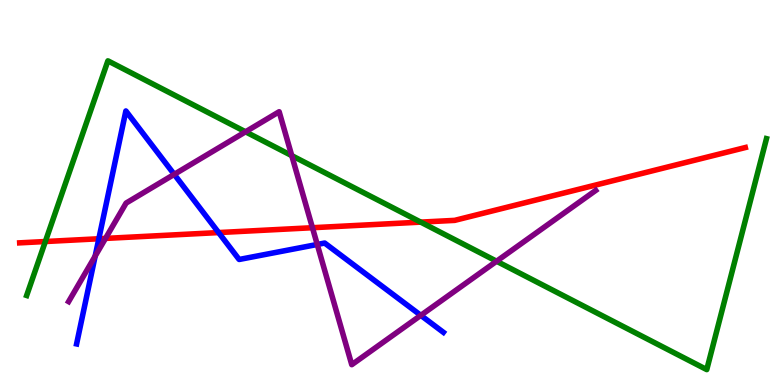[{'lines': ['blue', 'red'], 'intersections': [{'x': 1.28, 'y': 3.8}, {'x': 2.82, 'y': 3.96}]}, {'lines': ['green', 'red'], 'intersections': [{'x': 0.585, 'y': 3.73}, {'x': 5.43, 'y': 4.23}]}, {'lines': ['purple', 'red'], 'intersections': [{'x': 1.36, 'y': 3.81}, {'x': 4.03, 'y': 4.09}]}, {'lines': ['blue', 'green'], 'intersections': []}, {'lines': ['blue', 'purple'], 'intersections': [{'x': 1.23, 'y': 3.35}, {'x': 2.25, 'y': 5.47}, {'x': 4.09, 'y': 3.65}, {'x': 5.43, 'y': 1.81}]}, {'lines': ['green', 'purple'], 'intersections': [{'x': 3.17, 'y': 6.58}, {'x': 3.76, 'y': 5.96}, {'x': 6.41, 'y': 3.21}]}]